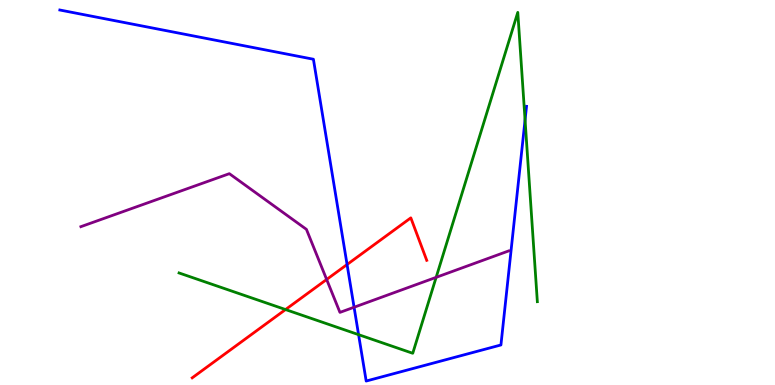[{'lines': ['blue', 'red'], 'intersections': [{'x': 4.48, 'y': 3.13}]}, {'lines': ['green', 'red'], 'intersections': [{'x': 3.68, 'y': 1.96}]}, {'lines': ['purple', 'red'], 'intersections': [{'x': 4.21, 'y': 2.74}]}, {'lines': ['blue', 'green'], 'intersections': [{'x': 4.63, 'y': 1.31}, {'x': 6.78, 'y': 6.88}]}, {'lines': ['blue', 'purple'], 'intersections': [{'x': 4.57, 'y': 2.02}]}, {'lines': ['green', 'purple'], 'intersections': [{'x': 5.63, 'y': 2.8}]}]